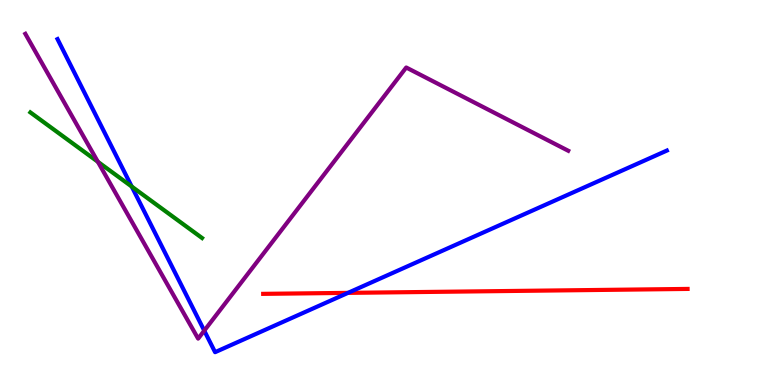[{'lines': ['blue', 'red'], 'intersections': [{'x': 4.49, 'y': 2.39}]}, {'lines': ['green', 'red'], 'intersections': []}, {'lines': ['purple', 'red'], 'intersections': []}, {'lines': ['blue', 'green'], 'intersections': [{'x': 1.7, 'y': 5.15}]}, {'lines': ['blue', 'purple'], 'intersections': [{'x': 2.64, 'y': 1.41}]}, {'lines': ['green', 'purple'], 'intersections': [{'x': 1.26, 'y': 5.8}]}]